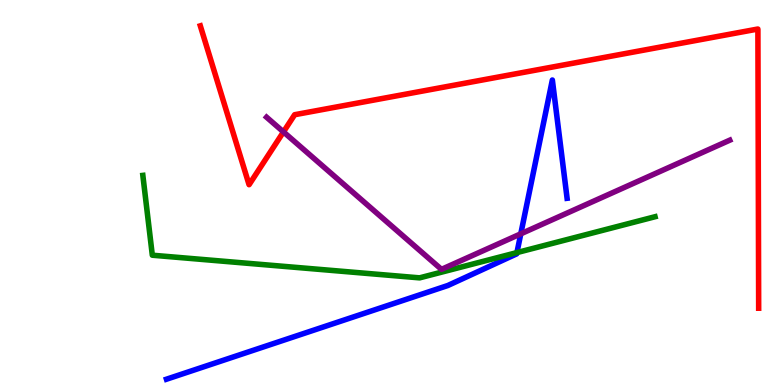[{'lines': ['blue', 'red'], 'intersections': []}, {'lines': ['green', 'red'], 'intersections': []}, {'lines': ['purple', 'red'], 'intersections': [{'x': 3.66, 'y': 6.57}]}, {'lines': ['blue', 'green'], 'intersections': [{'x': 6.67, 'y': 3.44}]}, {'lines': ['blue', 'purple'], 'intersections': [{'x': 6.72, 'y': 3.93}]}, {'lines': ['green', 'purple'], 'intersections': []}]